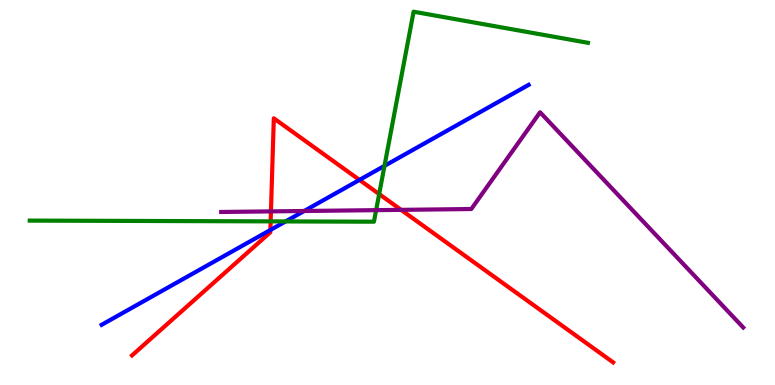[{'lines': ['blue', 'red'], 'intersections': [{'x': 3.49, 'y': 4.03}, {'x': 4.64, 'y': 5.33}]}, {'lines': ['green', 'red'], 'intersections': [{'x': 3.49, 'y': 4.25}, {'x': 4.89, 'y': 4.96}]}, {'lines': ['purple', 'red'], 'intersections': [{'x': 3.5, 'y': 4.51}, {'x': 5.18, 'y': 4.55}]}, {'lines': ['blue', 'green'], 'intersections': [{'x': 3.69, 'y': 4.25}, {'x': 4.96, 'y': 5.69}]}, {'lines': ['blue', 'purple'], 'intersections': [{'x': 3.92, 'y': 4.52}]}, {'lines': ['green', 'purple'], 'intersections': [{'x': 4.85, 'y': 4.54}]}]